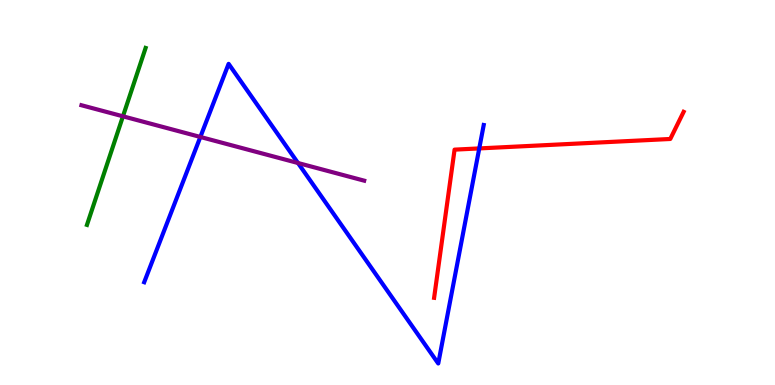[{'lines': ['blue', 'red'], 'intersections': [{'x': 6.18, 'y': 6.15}]}, {'lines': ['green', 'red'], 'intersections': []}, {'lines': ['purple', 'red'], 'intersections': []}, {'lines': ['blue', 'green'], 'intersections': []}, {'lines': ['blue', 'purple'], 'intersections': [{'x': 2.59, 'y': 6.44}, {'x': 3.85, 'y': 5.77}]}, {'lines': ['green', 'purple'], 'intersections': [{'x': 1.59, 'y': 6.98}]}]